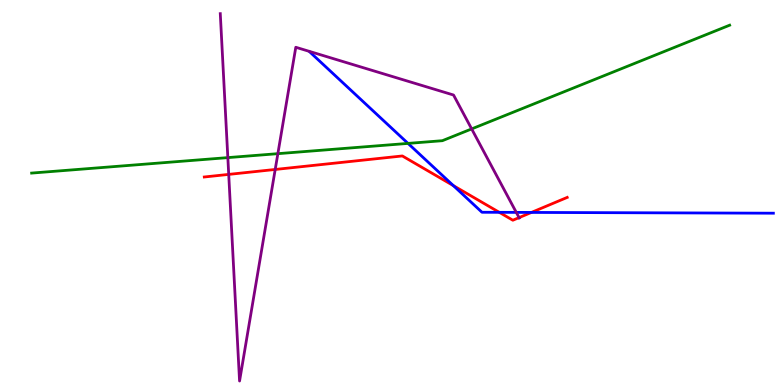[{'lines': ['blue', 'red'], 'intersections': [{'x': 5.85, 'y': 5.18}, {'x': 6.44, 'y': 4.49}, {'x': 6.86, 'y': 4.48}]}, {'lines': ['green', 'red'], 'intersections': []}, {'lines': ['purple', 'red'], 'intersections': [{'x': 2.95, 'y': 5.47}, {'x': 3.55, 'y': 5.6}, {'x': 6.7, 'y': 4.35}]}, {'lines': ['blue', 'green'], 'intersections': [{'x': 5.26, 'y': 6.28}]}, {'lines': ['blue', 'purple'], 'intersections': [{'x': 6.66, 'y': 4.48}]}, {'lines': ['green', 'purple'], 'intersections': [{'x': 2.94, 'y': 5.91}, {'x': 3.59, 'y': 6.01}, {'x': 6.09, 'y': 6.65}]}]